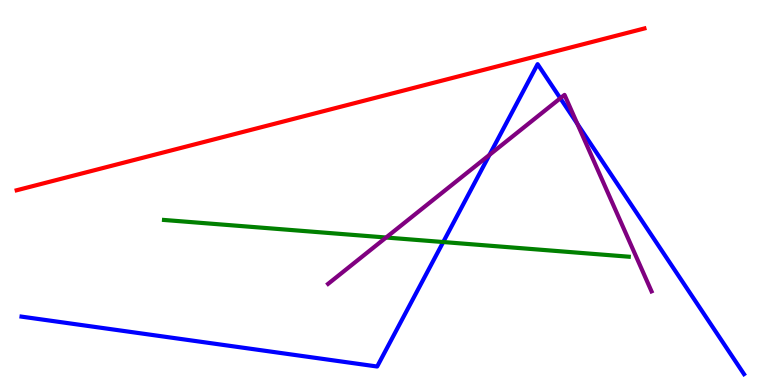[{'lines': ['blue', 'red'], 'intersections': []}, {'lines': ['green', 'red'], 'intersections': []}, {'lines': ['purple', 'red'], 'intersections': []}, {'lines': ['blue', 'green'], 'intersections': [{'x': 5.72, 'y': 3.71}]}, {'lines': ['blue', 'purple'], 'intersections': [{'x': 6.32, 'y': 5.98}, {'x': 7.23, 'y': 7.45}, {'x': 7.45, 'y': 6.78}]}, {'lines': ['green', 'purple'], 'intersections': [{'x': 4.98, 'y': 3.83}]}]